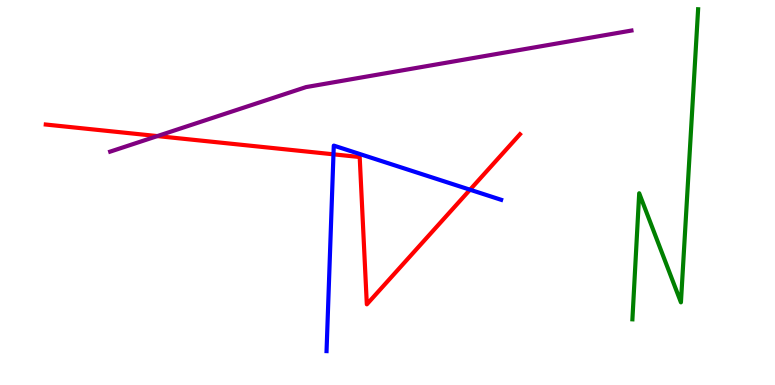[{'lines': ['blue', 'red'], 'intersections': [{'x': 4.3, 'y': 5.99}, {'x': 6.06, 'y': 5.07}]}, {'lines': ['green', 'red'], 'intersections': []}, {'lines': ['purple', 'red'], 'intersections': [{'x': 2.03, 'y': 6.47}]}, {'lines': ['blue', 'green'], 'intersections': []}, {'lines': ['blue', 'purple'], 'intersections': []}, {'lines': ['green', 'purple'], 'intersections': []}]